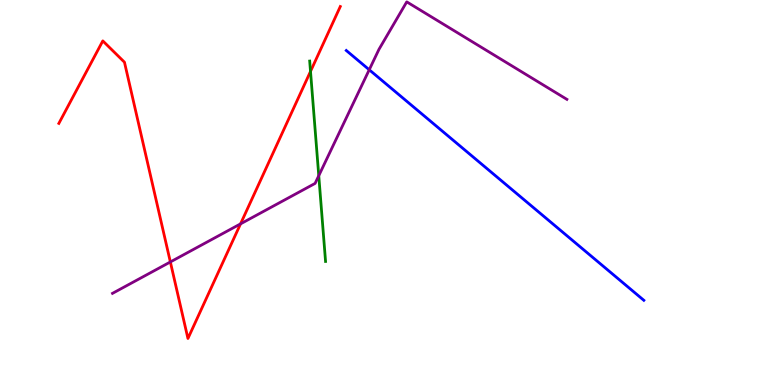[{'lines': ['blue', 'red'], 'intersections': []}, {'lines': ['green', 'red'], 'intersections': [{'x': 4.01, 'y': 8.15}]}, {'lines': ['purple', 'red'], 'intersections': [{'x': 2.2, 'y': 3.2}, {'x': 3.1, 'y': 4.19}]}, {'lines': ['blue', 'green'], 'intersections': []}, {'lines': ['blue', 'purple'], 'intersections': [{'x': 4.76, 'y': 8.19}]}, {'lines': ['green', 'purple'], 'intersections': [{'x': 4.11, 'y': 5.44}]}]